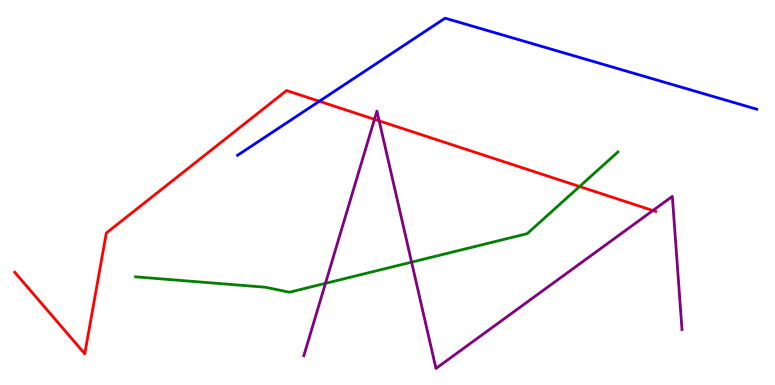[{'lines': ['blue', 'red'], 'intersections': [{'x': 4.12, 'y': 7.37}]}, {'lines': ['green', 'red'], 'intersections': [{'x': 7.48, 'y': 5.16}]}, {'lines': ['purple', 'red'], 'intersections': [{'x': 4.83, 'y': 6.9}, {'x': 4.89, 'y': 6.86}, {'x': 8.42, 'y': 4.53}]}, {'lines': ['blue', 'green'], 'intersections': []}, {'lines': ['blue', 'purple'], 'intersections': []}, {'lines': ['green', 'purple'], 'intersections': [{'x': 4.2, 'y': 2.64}, {'x': 5.31, 'y': 3.19}]}]